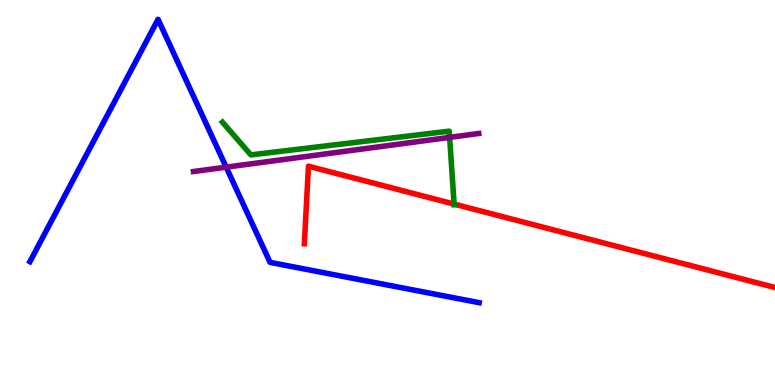[{'lines': ['blue', 'red'], 'intersections': []}, {'lines': ['green', 'red'], 'intersections': [{'x': 5.86, 'y': 4.7}]}, {'lines': ['purple', 'red'], 'intersections': []}, {'lines': ['blue', 'green'], 'intersections': []}, {'lines': ['blue', 'purple'], 'intersections': [{'x': 2.92, 'y': 5.66}]}, {'lines': ['green', 'purple'], 'intersections': [{'x': 5.8, 'y': 6.43}]}]